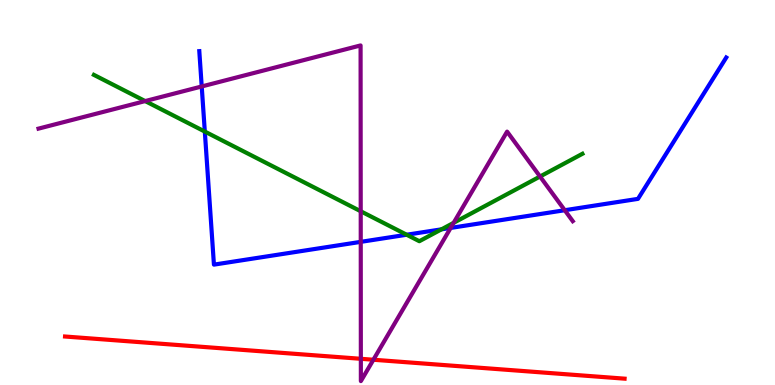[{'lines': ['blue', 'red'], 'intersections': []}, {'lines': ['green', 'red'], 'intersections': []}, {'lines': ['purple', 'red'], 'intersections': [{'x': 4.66, 'y': 0.681}, {'x': 4.82, 'y': 0.656}]}, {'lines': ['blue', 'green'], 'intersections': [{'x': 2.64, 'y': 6.58}, {'x': 5.25, 'y': 3.9}, {'x': 5.7, 'y': 4.04}]}, {'lines': ['blue', 'purple'], 'intersections': [{'x': 2.6, 'y': 7.75}, {'x': 4.65, 'y': 3.72}, {'x': 5.81, 'y': 4.08}, {'x': 7.29, 'y': 4.54}]}, {'lines': ['green', 'purple'], 'intersections': [{'x': 1.87, 'y': 7.37}, {'x': 4.65, 'y': 4.51}, {'x': 5.85, 'y': 4.21}, {'x': 6.97, 'y': 5.42}]}]